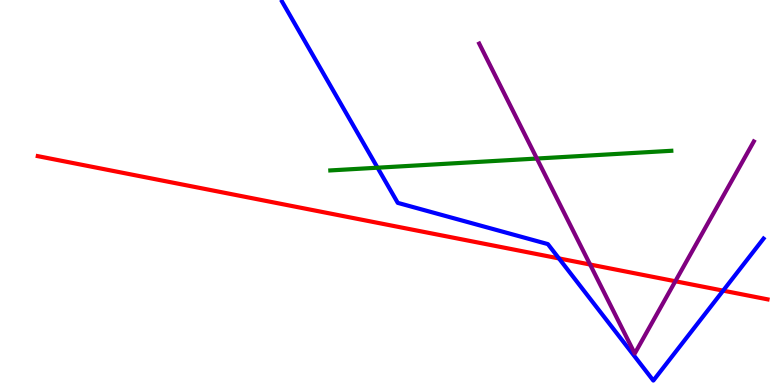[{'lines': ['blue', 'red'], 'intersections': [{'x': 7.21, 'y': 3.29}, {'x': 9.33, 'y': 2.45}]}, {'lines': ['green', 'red'], 'intersections': []}, {'lines': ['purple', 'red'], 'intersections': [{'x': 7.61, 'y': 3.13}, {'x': 8.71, 'y': 2.69}]}, {'lines': ['blue', 'green'], 'intersections': [{'x': 4.87, 'y': 5.64}]}, {'lines': ['blue', 'purple'], 'intersections': []}, {'lines': ['green', 'purple'], 'intersections': [{'x': 6.93, 'y': 5.88}]}]